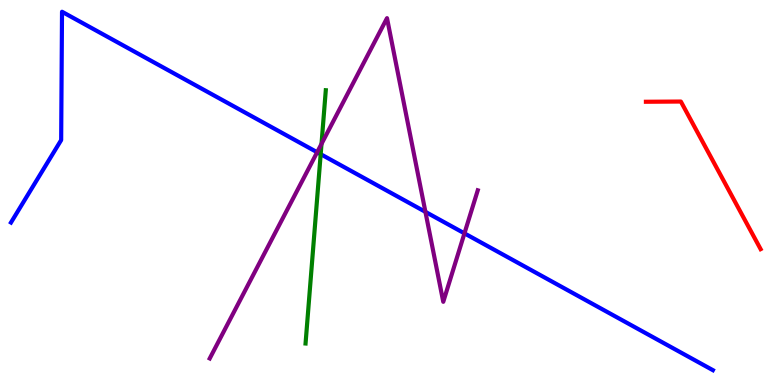[{'lines': ['blue', 'red'], 'intersections': []}, {'lines': ['green', 'red'], 'intersections': []}, {'lines': ['purple', 'red'], 'intersections': []}, {'lines': ['blue', 'green'], 'intersections': [{'x': 4.14, 'y': 6.0}]}, {'lines': ['blue', 'purple'], 'intersections': [{'x': 4.09, 'y': 6.05}, {'x': 5.49, 'y': 4.5}, {'x': 5.99, 'y': 3.94}]}, {'lines': ['green', 'purple'], 'intersections': [{'x': 4.15, 'y': 6.26}]}]